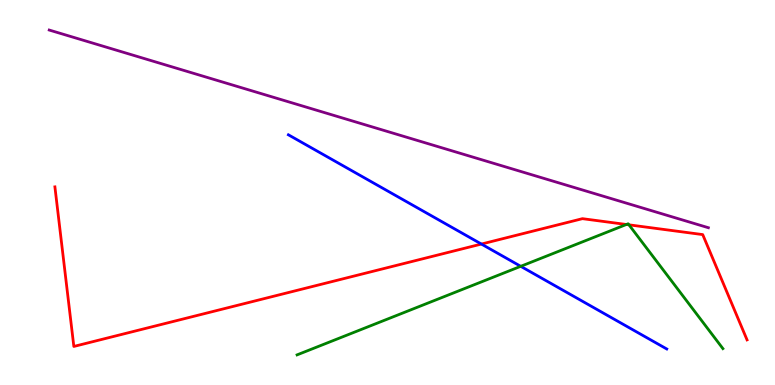[{'lines': ['blue', 'red'], 'intersections': [{'x': 6.21, 'y': 3.66}]}, {'lines': ['green', 'red'], 'intersections': [{'x': 8.08, 'y': 4.17}, {'x': 8.12, 'y': 4.16}]}, {'lines': ['purple', 'red'], 'intersections': []}, {'lines': ['blue', 'green'], 'intersections': [{'x': 6.72, 'y': 3.08}]}, {'lines': ['blue', 'purple'], 'intersections': []}, {'lines': ['green', 'purple'], 'intersections': []}]